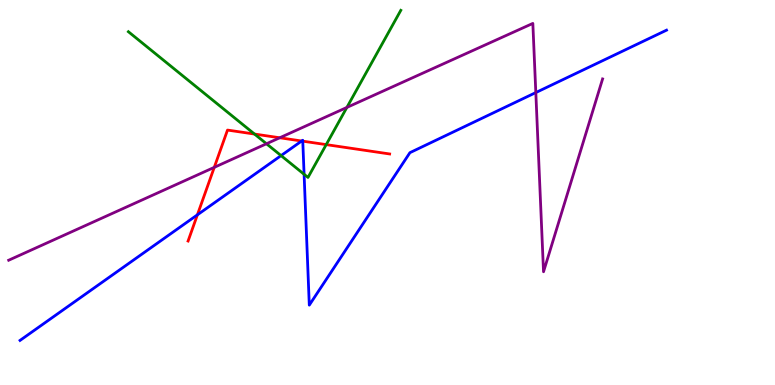[{'lines': ['blue', 'red'], 'intersections': [{'x': 2.55, 'y': 4.42}, {'x': 3.89, 'y': 6.34}, {'x': 3.91, 'y': 6.33}]}, {'lines': ['green', 'red'], 'intersections': [{'x': 3.28, 'y': 6.52}, {'x': 4.21, 'y': 6.24}]}, {'lines': ['purple', 'red'], 'intersections': [{'x': 2.76, 'y': 5.65}, {'x': 3.61, 'y': 6.42}]}, {'lines': ['blue', 'green'], 'intersections': [{'x': 3.63, 'y': 5.96}, {'x': 3.92, 'y': 5.47}]}, {'lines': ['blue', 'purple'], 'intersections': [{'x': 6.91, 'y': 7.6}]}, {'lines': ['green', 'purple'], 'intersections': [{'x': 3.44, 'y': 6.27}, {'x': 4.48, 'y': 7.21}]}]